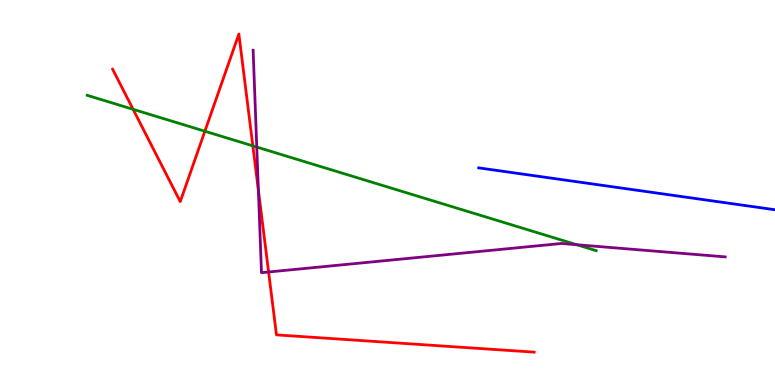[{'lines': ['blue', 'red'], 'intersections': []}, {'lines': ['green', 'red'], 'intersections': [{'x': 1.72, 'y': 7.16}, {'x': 2.64, 'y': 6.59}, {'x': 3.26, 'y': 6.21}]}, {'lines': ['purple', 'red'], 'intersections': [{'x': 3.33, 'y': 5.06}, {'x': 3.47, 'y': 2.94}]}, {'lines': ['blue', 'green'], 'intersections': []}, {'lines': ['blue', 'purple'], 'intersections': []}, {'lines': ['green', 'purple'], 'intersections': [{'x': 3.31, 'y': 6.18}, {'x': 7.44, 'y': 3.64}]}]